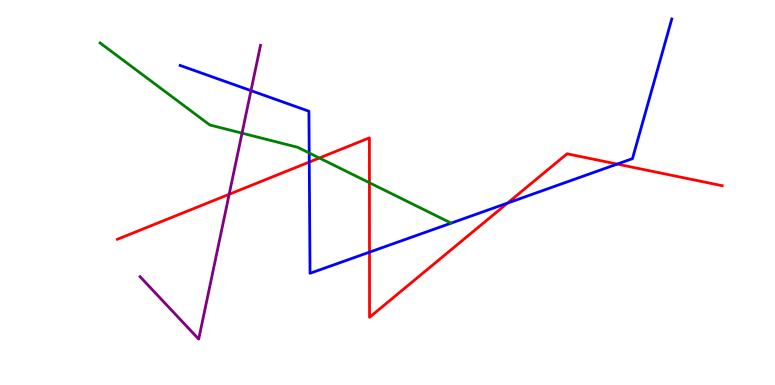[{'lines': ['blue', 'red'], 'intersections': [{'x': 3.99, 'y': 5.79}, {'x': 4.77, 'y': 3.45}, {'x': 6.55, 'y': 4.73}, {'x': 7.96, 'y': 5.74}]}, {'lines': ['green', 'red'], 'intersections': [{'x': 4.12, 'y': 5.9}, {'x': 4.77, 'y': 5.25}]}, {'lines': ['purple', 'red'], 'intersections': [{'x': 2.96, 'y': 4.95}]}, {'lines': ['blue', 'green'], 'intersections': [{'x': 3.99, 'y': 6.03}]}, {'lines': ['blue', 'purple'], 'intersections': [{'x': 3.24, 'y': 7.65}]}, {'lines': ['green', 'purple'], 'intersections': [{'x': 3.12, 'y': 6.54}]}]